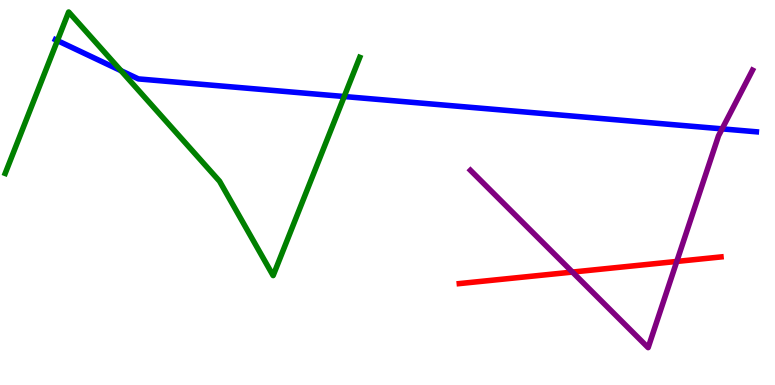[{'lines': ['blue', 'red'], 'intersections': []}, {'lines': ['green', 'red'], 'intersections': []}, {'lines': ['purple', 'red'], 'intersections': [{'x': 7.39, 'y': 2.93}, {'x': 8.73, 'y': 3.21}]}, {'lines': ['blue', 'green'], 'intersections': [{'x': 0.741, 'y': 8.95}, {'x': 1.56, 'y': 8.16}, {'x': 4.44, 'y': 7.49}]}, {'lines': ['blue', 'purple'], 'intersections': [{'x': 9.32, 'y': 6.65}]}, {'lines': ['green', 'purple'], 'intersections': []}]